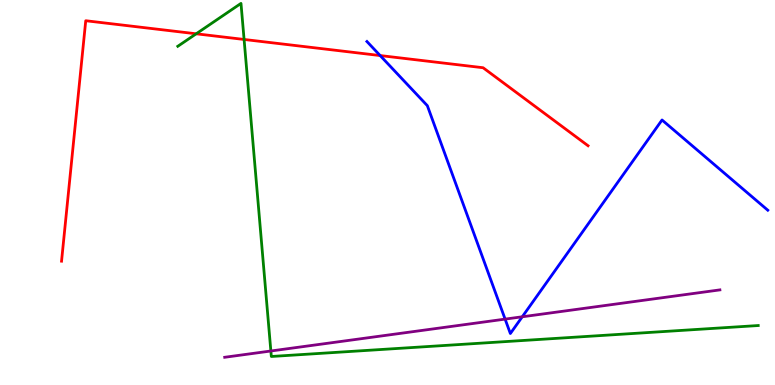[{'lines': ['blue', 'red'], 'intersections': [{'x': 4.91, 'y': 8.56}]}, {'lines': ['green', 'red'], 'intersections': [{'x': 2.53, 'y': 9.12}, {'x': 3.15, 'y': 8.98}]}, {'lines': ['purple', 'red'], 'intersections': []}, {'lines': ['blue', 'green'], 'intersections': []}, {'lines': ['blue', 'purple'], 'intersections': [{'x': 6.52, 'y': 1.71}, {'x': 6.74, 'y': 1.77}]}, {'lines': ['green', 'purple'], 'intersections': [{'x': 3.49, 'y': 0.883}]}]